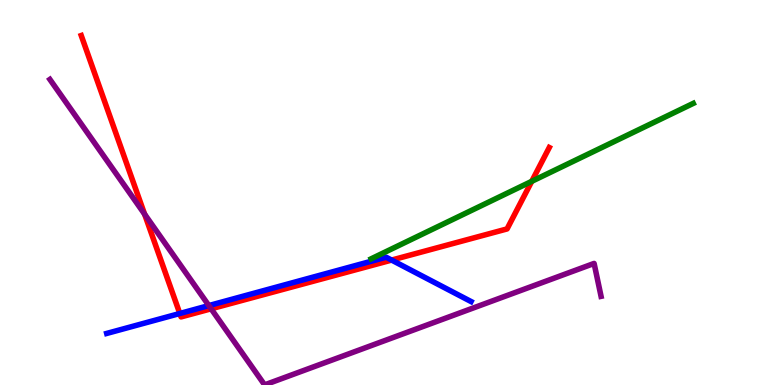[{'lines': ['blue', 'red'], 'intersections': [{'x': 2.32, 'y': 1.86}, {'x': 5.05, 'y': 3.24}]}, {'lines': ['green', 'red'], 'intersections': [{'x': 6.86, 'y': 5.29}]}, {'lines': ['purple', 'red'], 'intersections': [{'x': 1.87, 'y': 4.44}, {'x': 2.72, 'y': 1.98}]}, {'lines': ['blue', 'green'], 'intersections': []}, {'lines': ['blue', 'purple'], 'intersections': [{'x': 2.69, 'y': 2.06}]}, {'lines': ['green', 'purple'], 'intersections': []}]